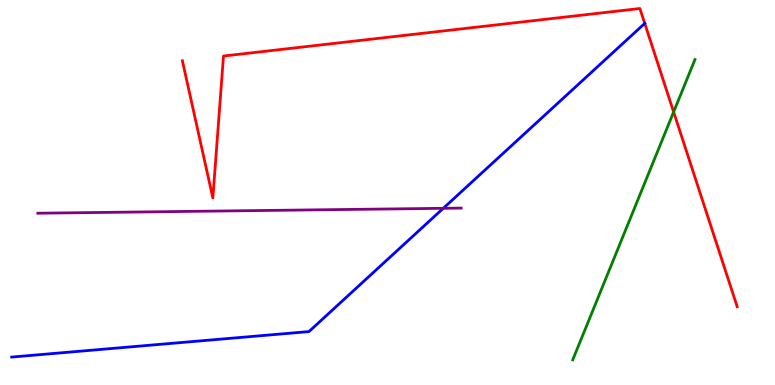[{'lines': ['blue', 'red'], 'intersections': [{'x': 8.32, 'y': 9.39}]}, {'lines': ['green', 'red'], 'intersections': [{'x': 8.69, 'y': 7.09}]}, {'lines': ['purple', 'red'], 'intersections': []}, {'lines': ['blue', 'green'], 'intersections': []}, {'lines': ['blue', 'purple'], 'intersections': [{'x': 5.72, 'y': 4.59}]}, {'lines': ['green', 'purple'], 'intersections': []}]